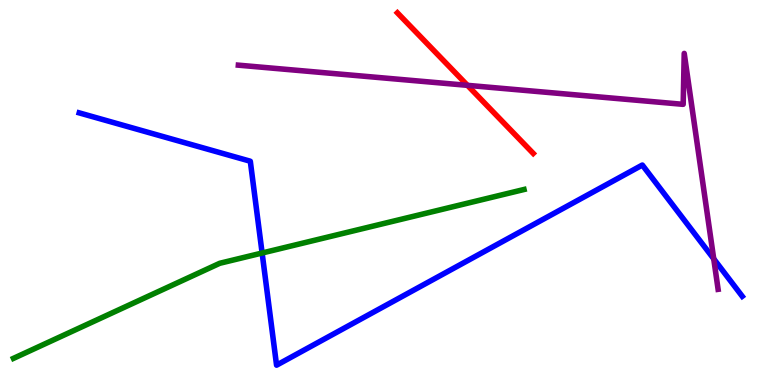[{'lines': ['blue', 'red'], 'intersections': []}, {'lines': ['green', 'red'], 'intersections': []}, {'lines': ['purple', 'red'], 'intersections': [{'x': 6.03, 'y': 7.78}]}, {'lines': ['blue', 'green'], 'intersections': [{'x': 3.38, 'y': 3.43}]}, {'lines': ['blue', 'purple'], 'intersections': [{'x': 9.21, 'y': 3.28}]}, {'lines': ['green', 'purple'], 'intersections': []}]